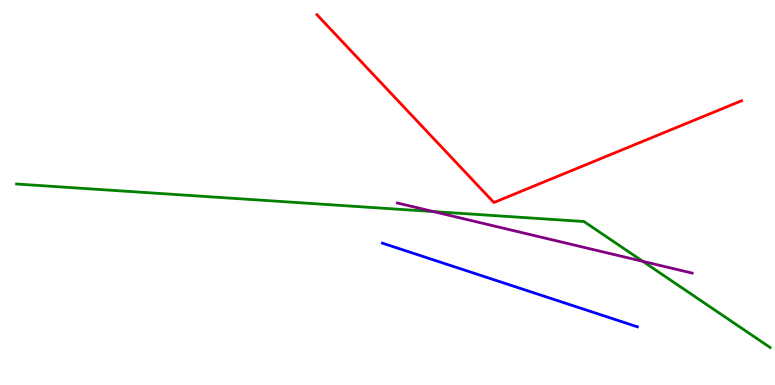[{'lines': ['blue', 'red'], 'intersections': []}, {'lines': ['green', 'red'], 'intersections': []}, {'lines': ['purple', 'red'], 'intersections': []}, {'lines': ['blue', 'green'], 'intersections': []}, {'lines': ['blue', 'purple'], 'intersections': []}, {'lines': ['green', 'purple'], 'intersections': [{'x': 5.59, 'y': 4.5}, {'x': 8.29, 'y': 3.21}]}]